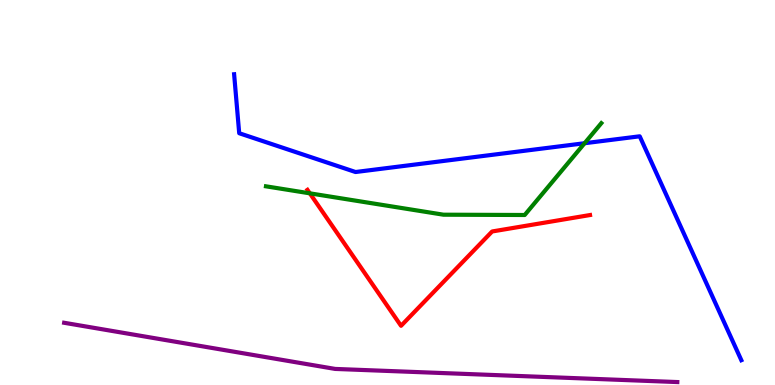[{'lines': ['blue', 'red'], 'intersections': []}, {'lines': ['green', 'red'], 'intersections': [{'x': 4.0, 'y': 4.98}]}, {'lines': ['purple', 'red'], 'intersections': []}, {'lines': ['blue', 'green'], 'intersections': [{'x': 7.54, 'y': 6.28}]}, {'lines': ['blue', 'purple'], 'intersections': []}, {'lines': ['green', 'purple'], 'intersections': []}]